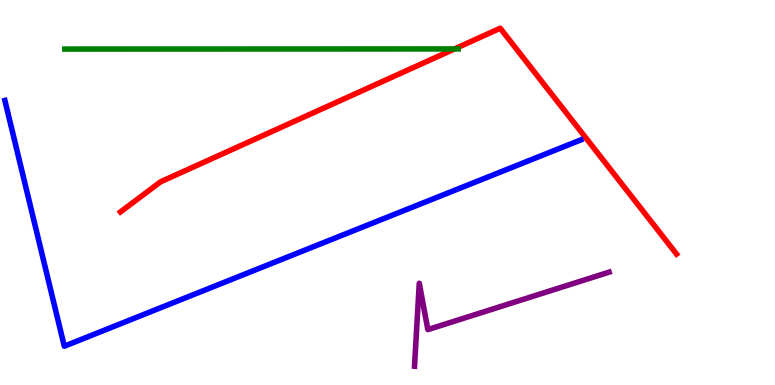[{'lines': ['blue', 'red'], 'intersections': []}, {'lines': ['green', 'red'], 'intersections': [{'x': 5.86, 'y': 8.73}]}, {'lines': ['purple', 'red'], 'intersections': []}, {'lines': ['blue', 'green'], 'intersections': []}, {'lines': ['blue', 'purple'], 'intersections': []}, {'lines': ['green', 'purple'], 'intersections': []}]